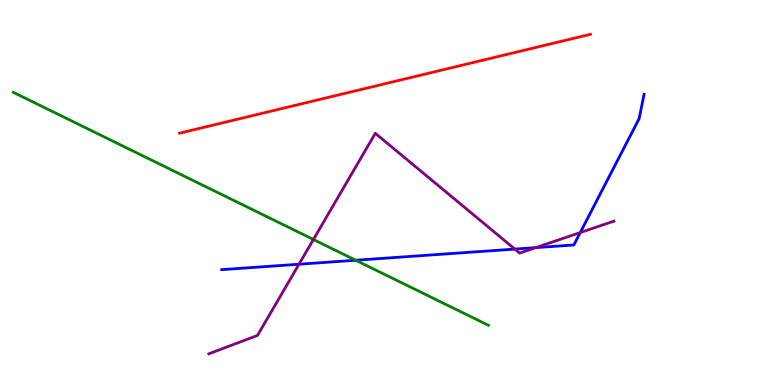[{'lines': ['blue', 'red'], 'intersections': []}, {'lines': ['green', 'red'], 'intersections': []}, {'lines': ['purple', 'red'], 'intersections': []}, {'lines': ['blue', 'green'], 'intersections': [{'x': 4.59, 'y': 3.24}]}, {'lines': ['blue', 'purple'], 'intersections': [{'x': 3.86, 'y': 3.14}, {'x': 6.64, 'y': 3.53}, {'x': 6.91, 'y': 3.57}, {'x': 7.49, 'y': 3.96}]}, {'lines': ['green', 'purple'], 'intersections': [{'x': 4.04, 'y': 3.78}]}]